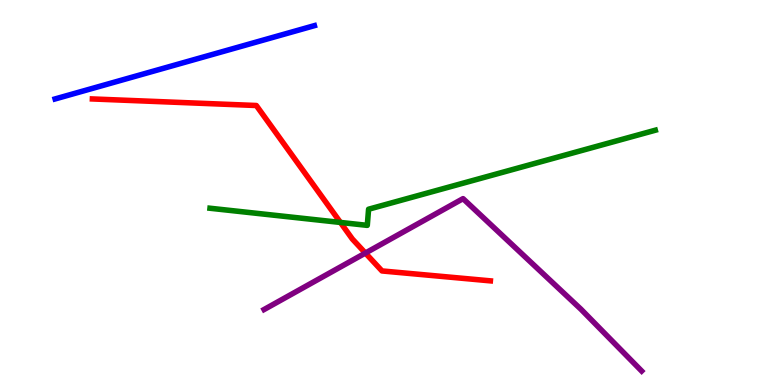[{'lines': ['blue', 'red'], 'intersections': []}, {'lines': ['green', 'red'], 'intersections': [{'x': 4.39, 'y': 4.22}]}, {'lines': ['purple', 'red'], 'intersections': [{'x': 4.71, 'y': 3.43}]}, {'lines': ['blue', 'green'], 'intersections': []}, {'lines': ['blue', 'purple'], 'intersections': []}, {'lines': ['green', 'purple'], 'intersections': []}]